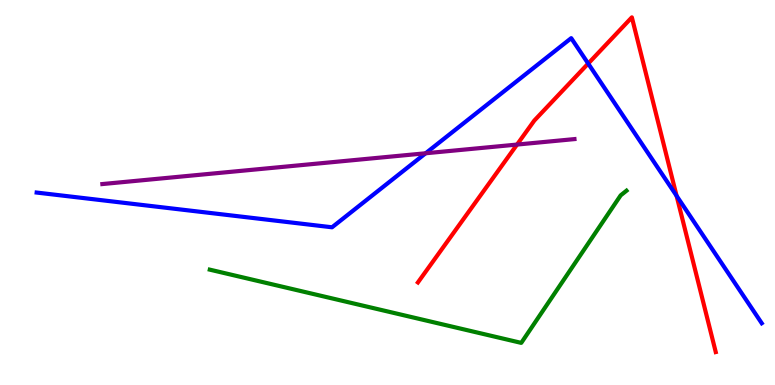[{'lines': ['blue', 'red'], 'intersections': [{'x': 7.59, 'y': 8.35}, {'x': 8.73, 'y': 4.91}]}, {'lines': ['green', 'red'], 'intersections': []}, {'lines': ['purple', 'red'], 'intersections': [{'x': 6.67, 'y': 6.25}]}, {'lines': ['blue', 'green'], 'intersections': []}, {'lines': ['blue', 'purple'], 'intersections': [{'x': 5.49, 'y': 6.02}]}, {'lines': ['green', 'purple'], 'intersections': []}]